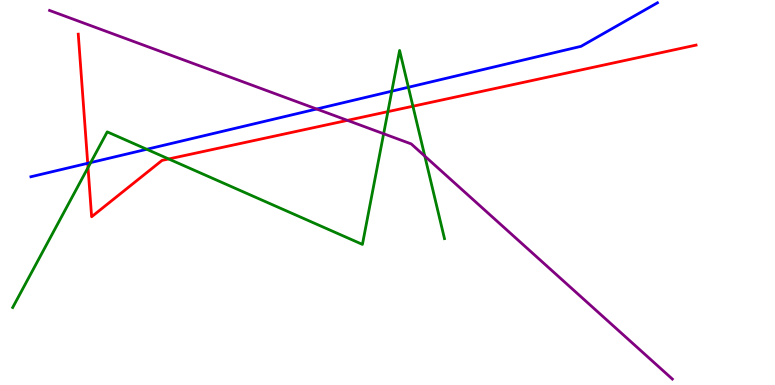[{'lines': ['blue', 'red'], 'intersections': [{'x': 1.13, 'y': 5.76}]}, {'lines': ['green', 'red'], 'intersections': [{'x': 1.14, 'y': 5.65}, {'x': 2.18, 'y': 5.87}, {'x': 5.0, 'y': 7.1}, {'x': 5.33, 'y': 7.24}]}, {'lines': ['purple', 'red'], 'intersections': [{'x': 4.48, 'y': 6.87}]}, {'lines': ['blue', 'green'], 'intersections': [{'x': 1.17, 'y': 5.78}, {'x': 1.89, 'y': 6.12}, {'x': 5.06, 'y': 7.63}, {'x': 5.27, 'y': 7.73}]}, {'lines': ['blue', 'purple'], 'intersections': [{'x': 4.09, 'y': 7.17}]}, {'lines': ['green', 'purple'], 'intersections': [{'x': 4.95, 'y': 6.53}, {'x': 5.48, 'y': 5.94}]}]